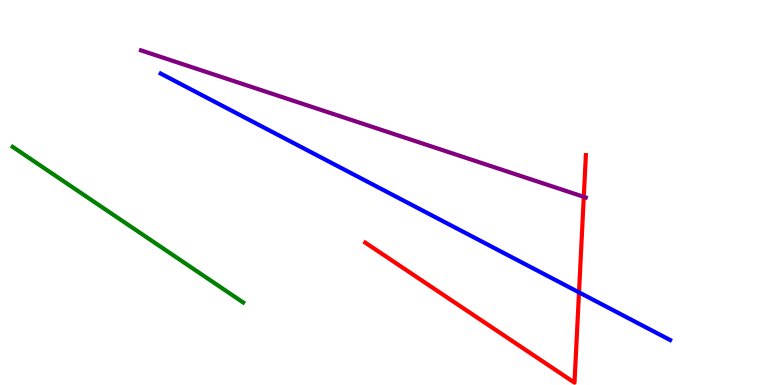[{'lines': ['blue', 'red'], 'intersections': [{'x': 7.47, 'y': 2.41}]}, {'lines': ['green', 'red'], 'intersections': []}, {'lines': ['purple', 'red'], 'intersections': [{'x': 7.53, 'y': 4.89}]}, {'lines': ['blue', 'green'], 'intersections': []}, {'lines': ['blue', 'purple'], 'intersections': []}, {'lines': ['green', 'purple'], 'intersections': []}]